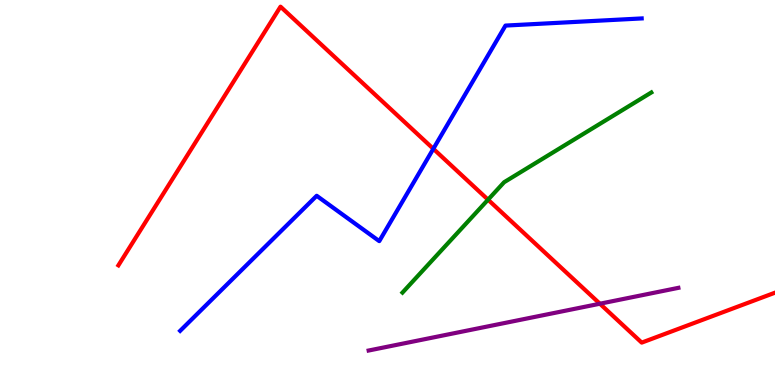[{'lines': ['blue', 'red'], 'intersections': [{'x': 5.59, 'y': 6.14}]}, {'lines': ['green', 'red'], 'intersections': [{'x': 6.3, 'y': 4.81}]}, {'lines': ['purple', 'red'], 'intersections': [{'x': 7.74, 'y': 2.11}]}, {'lines': ['blue', 'green'], 'intersections': []}, {'lines': ['blue', 'purple'], 'intersections': []}, {'lines': ['green', 'purple'], 'intersections': []}]